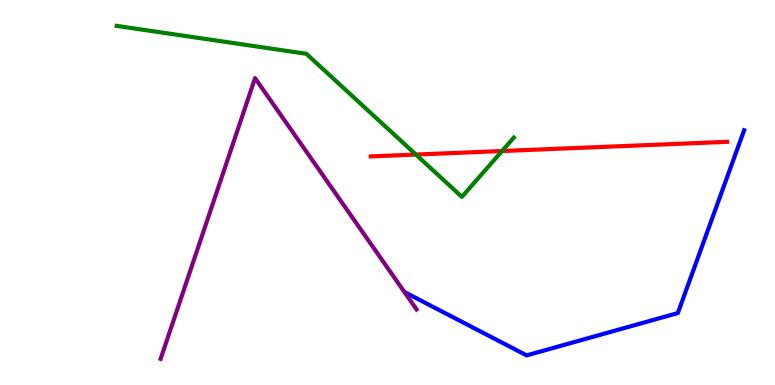[{'lines': ['blue', 'red'], 'intersections': []}, {'lines': ['green', 'red'], 'intersections': [{'x': 5.37, 'y': 5.99}, {'x': 6.48, 'y': 6.08}]}, {'lines': ['purple', 'red'], 'intersections': []}, {'lines': ['blue', 'green'], 'intersections': []}, {'lines': ['blue', 'purple'], 'intersections': []}, {'lines': ['green', 'purple'], 'intersections': []}]